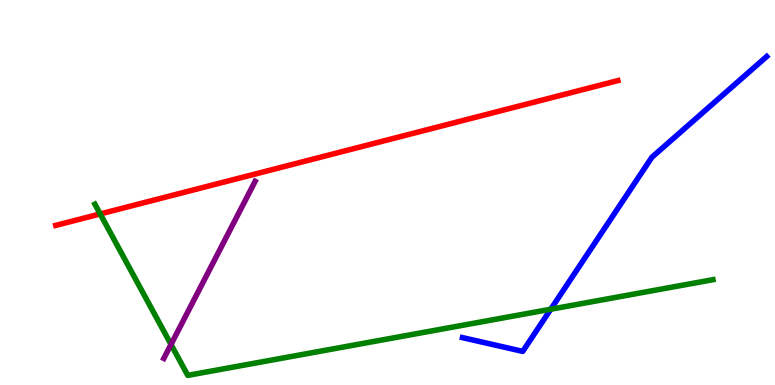[{'lines': ['blue', 'red'], 'intersections': []}, {'lines': ['green', 'red'], 'intersections': [{'x': 1.29, 'y': 4.44}]}, {'lines': ['purple', 'red'], 'intersections': []}, {'lines': ['blue', 'green'], 'intersections': [{'x': 7.11, 'y': 1.97}]}, {'lines': ['blue', 'purple'], 'intersections': []}, {'lines': ['green', 'purple'], 'intersections': [{'x': 2.21, 'y': 1.05}]}]